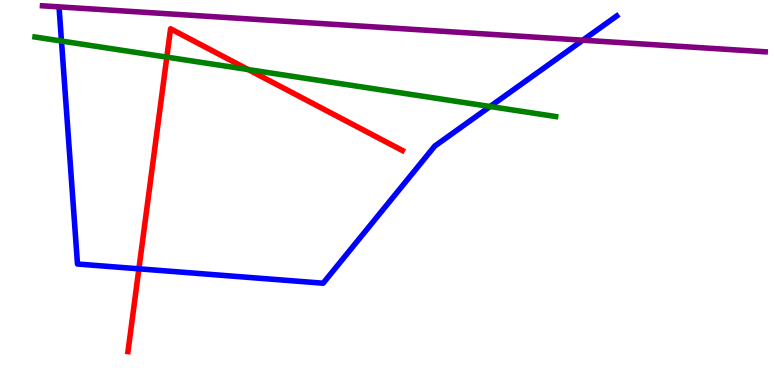[{'lines': ['blue', 'red'], 'intersections': [{'x': 1.79, 'y': 3.02}]}, {'lines': ['green', 'red'], 'intersections': [{'x': 2.15, 'y': 8.52}, {'x': 3.2, 'y': 8.19}]}, {'lines': ['purple', 'red'], 'intersections': []}, {'lines': ['blue', 'green'], 'intersections': [{'x': 0.793, 'y': 8.93}, {'x': 6.32, 'y': 7.23}]}, {'lines': ['blue', 'purple'], 'intersections': [{'x': 7.52, 'y': 8.96}]}, {'lines': ['green', 'purple'], 'intersections': []}]